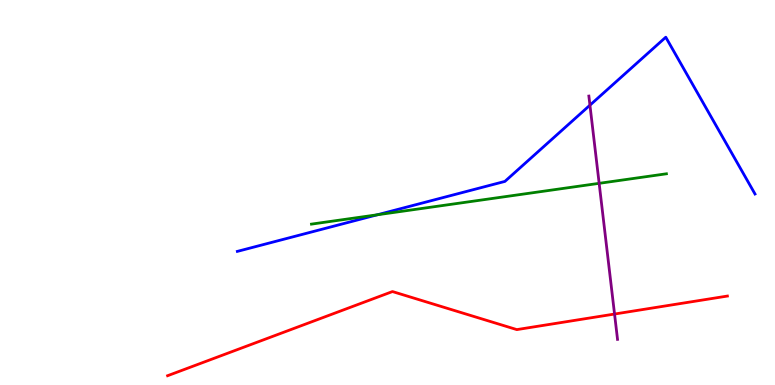[{'lines': ['blue', 'red'], 'intersections': []}, {'lines': ['green', 'red'], 'intersections': []}, {'lines': ['purple', 'red'], 'intersections': [{'x': 7.93, 'y': 1.84}]}, {'lines': ['blue', 'green'], 'intersections': [{'x': 4.87, 'y': 4.42}]}, {'lines': ['blue', 'purple'], 'intersections': [{'x': 7.61, 'y': 7.27}]}, {'lines': ['green', 'purple'], 'intersections': [{'x': 7.73, 'y': 5.24}]}]